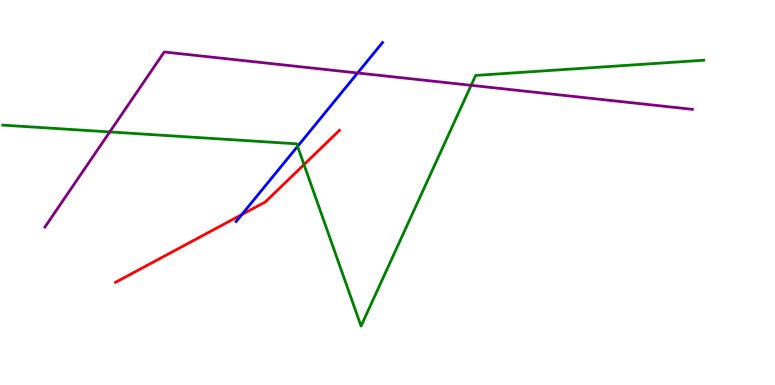[{'lines': ['blue', 'red'], 'intersections': [{'x': 3.12, 'y': 4.43}]}, {'lines': ['green', 'red'], 'intersections': [{'x': 3.92, 'y': 5.72}]}, {'lines': ['purple', 'red'], 'intersections': []}, {'lines': ['blue', 'green'], 'intersections': [{'x': 3.84, 'y': 6.2}]}, {'lines': ['blue', 'purple'], 'intersections': [{'x': 4.61, 'y': 8.1}]}, {'lines': ['green', 'purple'], 'intersections': [{'x': 1.42, 'y': 6.57}, {'x': 6.08, 'y': 7.78}]}]